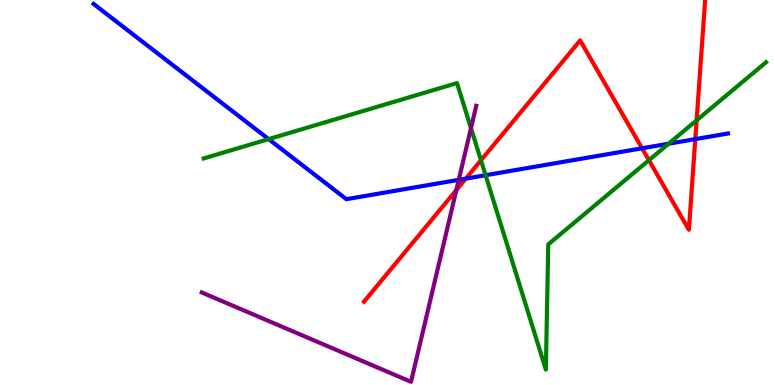[{'lines': ['blue', 'red'], 'intersections': [{'x': 6.01, 'y': 5.36}, {'x': 8.28, 'y': 6.15}, {'x': 8.97, 'y': 6.39}]}, {'lines': ['green', 'red'], 'intersections': [{'x': 6.21, 'y': 5.84}, {'x': 8.37, 'y': 5.84}, {'x': 8.99, 'y': 6.88}]}, {'lines': ['purple', 'red'], 'intersections': [{'x': 5.89, 'y': 5.06}]}, {'lines': ['blue', 'green'], 'intersections': [{'x': 3.47, 'y': 6.39}, {'x': 6.27, 'y': 5.45}, {'x': 8.63, 'y': 6.27}]}, {'lines': ['blue', 'purple'], 'intersections': [{'x': 5.92, 'y': 5.33}]}, {'lines': ['green', 'purple'], 'intersections': [{'x': 6.08, 'y': 6.67}]}]